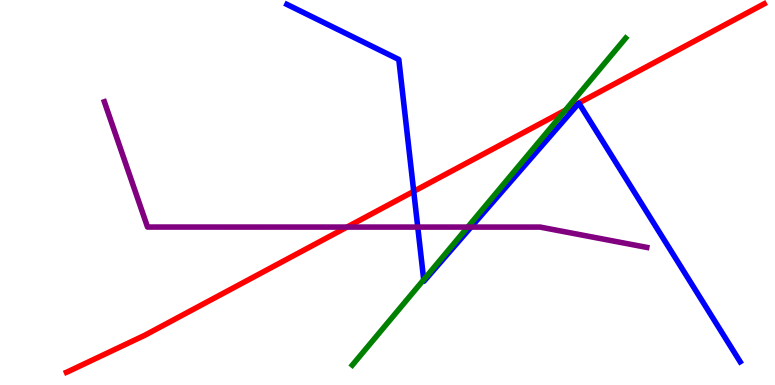[{'lines': ['blue', 'red'], 'intersections': [{'x': 5.34, 'y': 5.03}]}, {'lines': ['green', 'red'], 'intersections': [{'x': 7.3, 'y': 7.14}]}, {'lines': ['purple', 'red'], 'intersections': [{'x': 4.48, 'y': 4.1}]}, {'lines': ['blue', 'green'], 'intersections': [{'x': 5.47, 'y': 2.73}]}, {'lines': ['blue', 'purple'], 'intersections': [{'x': 5.39, 'y': 4.1}, {'x': 6.08, 'y': 4.1}]}, {'lines': ['green', 'purple'], 'intersections': [{'x': 6.03, 'y': 4.1}]}]